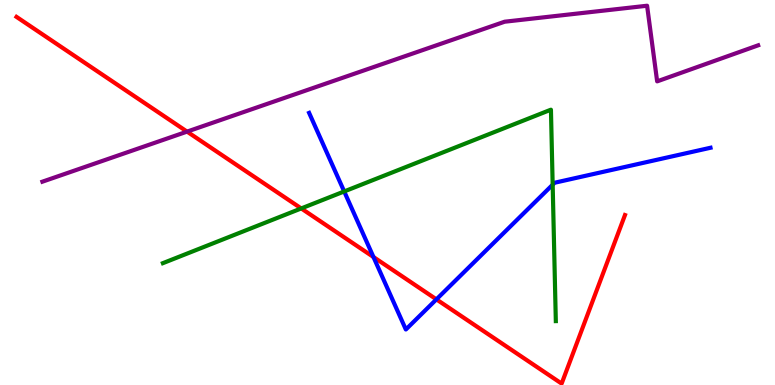[{'lines': ['blue', 'red'], 'intersections': [{'x': 4.82, 'y': 3.32}, {'x': 5.63, 'y': 2.22}]}, {'lines': ['green', 'red'], 'intersections': [{'x': 3.89, 'y': 4.59}]}, {'lines': ['purple', 'red'], 'intersections': [{'x': 2.41, 'y': 6.58}]}, {'lines': ['blue', 'green'], 'intersections': [{'x': 4.44, 'y': 5.03}, {'x': 7.13, 'y': 5.2}]}, {'lines': ['blue', 'purple'], 'intersections': []}, {'lines': ['green', 'purple'], 'intersections': []}]